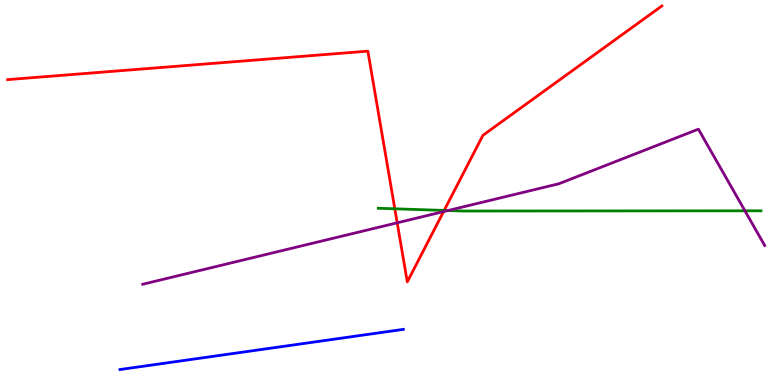[{'lines': ['blue', 'red'], 'intersections': []}, {'lines': ['green', 'red'], 'intersections': [{'x': 5.09, 'y': 4.58}, {'x': 5.73, 'y': 4.53}]}, {'lines': ['purple', 'red'], 'intersections': [{'x': 5.13, 'y': 4.21}, {'x': 5.72, 'y': 4.5}]}, {'lines': ['blue', 'green'], 'intersections': []}, {'lines': ['blue', 'purple'], 'intersections': []}, {'lines': ['green', 'purple'], 'intersections': [{'x': 5.78, 'y': 4.53}, {'x': 9.61, 'y': 4.52}]}]